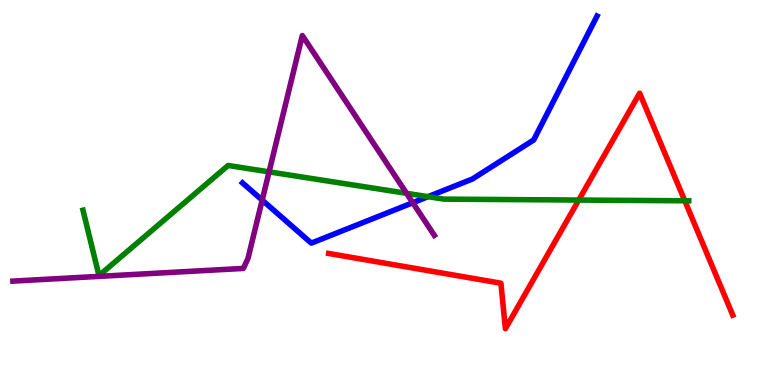[{'lines': ['blue', 'red'], 'intersections': []}, {'lines': ['green', 'red'], 'intersections': [{'x': 7.47, 'y': 4.8}, {'x': 8.84, 'y': 4.78}]}, {'lines': ['purple', 'red'], 'intersections': []}, {'lines': ['blue', 'green'], 'intersections': [{'x': 5.52, 'y': 4.89}]}, {'lines': ['blue', 'purple'], 'intersections': [{'x': 3.38, 'y': 4.8}, {'x': 5.33, 'y': 4.73}]}, {'lines': ['green', 'purple'], 'intersections': [{'x': 3.47, 'y': 5.54}, {'x': 5.25, 'y': 4.98}]}]